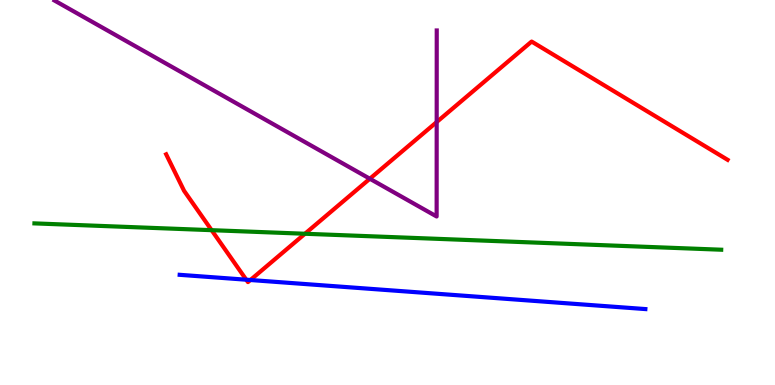[{'lines': ['blue', 'red'], 'intersections': [{'x': 3.18, 'y': 2.73}, {'x': 3.23, 'y': 2.73}]}, {'lines': ['green', 'red'], 'intersections': [{'x': 2.73, 'y': 4.02}, {'x': 3.93, 'y': 3.93}]}, {'lines': ['purple', 'red'], 'intersections': [{'x': 4.77, 'y': 5.36}, {'x': 5.63, 'y': 6.83}]}, {'lines': ['blue', 'green'], 'intersections': []}, {'lines': ['blue', 'purple'], 'intersections': []}, {'lines': ['green', 'purple'], 'intersections': []}]